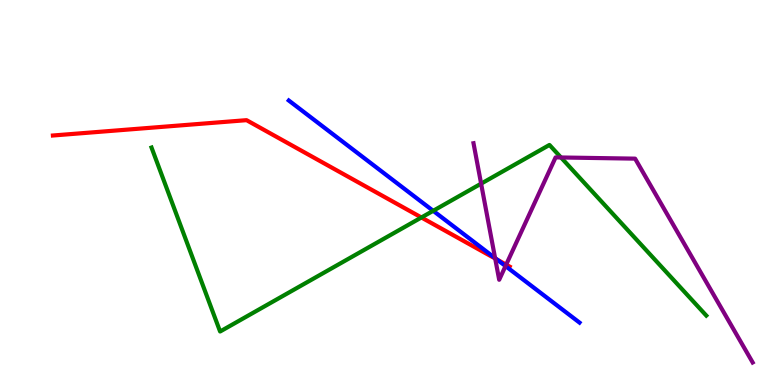[{'lines': ['blue', 'red'], 'intersections': [{'x': 6.41, 'y': 3.26}]}, {'lines': ['green', 'red'], 'intersections': [{'x': 5.44, 'y': 4.35}]}, {'lines': ['purple', 'red'], 'intersections': [{'x': 6.39, 'y': 3.28}, {'x': 6.53, 'y': 3.13}]}, {'lines': ['blue', 'green'], 'intersections': [{'x': 5.59, 'y': 4.52}]}, {'lines': ['blue', 'purple'], 'intersections': [{'x': 6.39, 'y': 3.3}, {'x': 6.52, 'y': 3.09}]}, {'lines': ['green', 'purple'], 'intersections': [{'x': 6.21, 'y': 5.23}, {'x': 7.24, 'y': 5.91}]}]